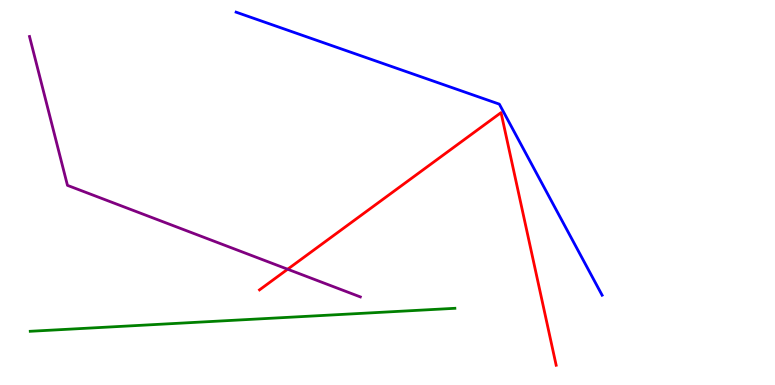[{'lines': ['blue', 'red'], 'intersections': []}, {'lines': ['green', 'red'], 'intersections': []}, {'lines': ['purple', 'red'], 'intersections': [{'x': 3.71, 'y': 3.01}]}, {'lines': ['blue', 'green'], 'intersections': []}, {'lines': ['blue', 'purple'], 'intersections': []}, {'lines': ['green', 'purple'], 'intersections': []}]